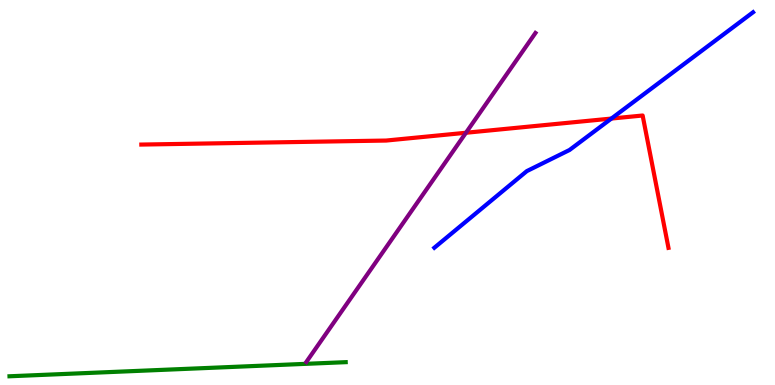[{'lines': ['blue', 'red'], 'intersections': [{'x': 7.89, 'y': 6.92}]}, {'lines': ['green', 'red'], 'intersections': []}, {'lines': ['purple', 'red'], 'intersections': [{'x': 6.01, 'y': 6.55}]}, {'lines': ['blue', 'green'], 'intersections': []}, {'lines': ['blue', 'purple'], 'intersections': []}, {'lines': ['green', 'purple'], 'intersections': []}]